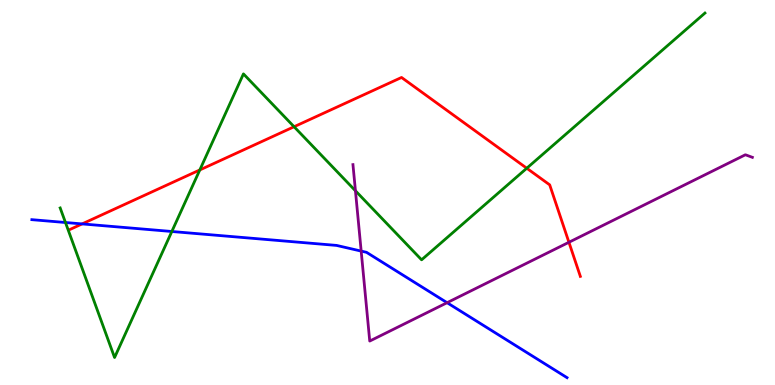[{'lines': ['blue', 'red'], 'intersections': [{'x': 1.06, 'y': 4.18}]}, {'lines': ['green', 'red'], 'intersections': [{'x': 2.58, 'y': 5.59}, {'x': 3.79, 'y': 6.71}, {'x': 6.8, 'y': 5.63}]}, {'lines': ['purple', 'red'], 'intersections': [{'x': 7.34, 'y': 3.71}]}, {'lines': ['blue', 'green'], 'intersections': [{'x': 0.845, 'y': 4.22}, {'x': 2.22, 'y': 3.99}]}, {'lines': ['blue', 'purple'], 'intersections': [{'x': 4.66, 'y': 3.48}, {'x': 5.77, 'y': 2.14}]}, {'lines': ['green', 'purple'], 'intersections': [{'x': 4.59, 'y': 5.04}]}]